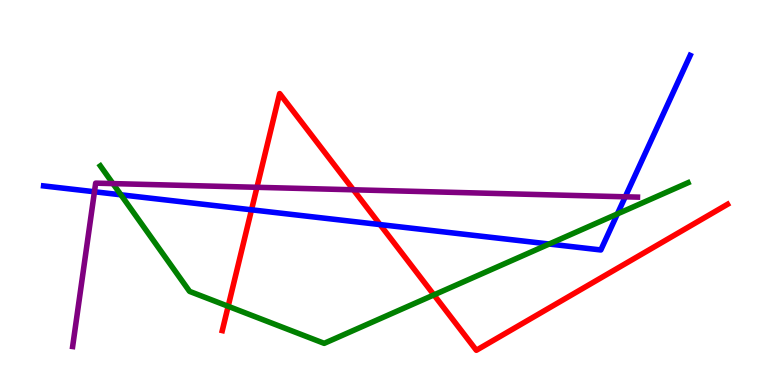[{'lines': ['blue', 'red'], 'intersections': [{'x': 3.25, 'y': 4.55}, {'x': 4.9, 'y': 4.17}]}, {'lines': ['green', 'red'], 'intersections': [{'x': 2.94, 'y': 2.04}, {'x': 5.6, 'y': 2.34}]}, {'lines': ['purple', 'red'], 'intersections': [{'x': 3.32, 'y': 5.13}, {'x': 4.56, 'y': 5.07}]}, {'lines': ['blue', 'green'], 'intersections': [{'x': 1.56, 'y': 4.94}, {'x': 7.09, 'y': 3.66}, {'x': 7.97, 'y': 4.44}]}, {'lines': ['blue', 'purple'], 'intersections': [{'x': 1.22, 'y': 5.02}, {'x': 8.07, 'y': 4.89}]}, {'lines': ['green', 'purple'], 'intersections': [{'x': 1.46, 'y': 5.23}]}]